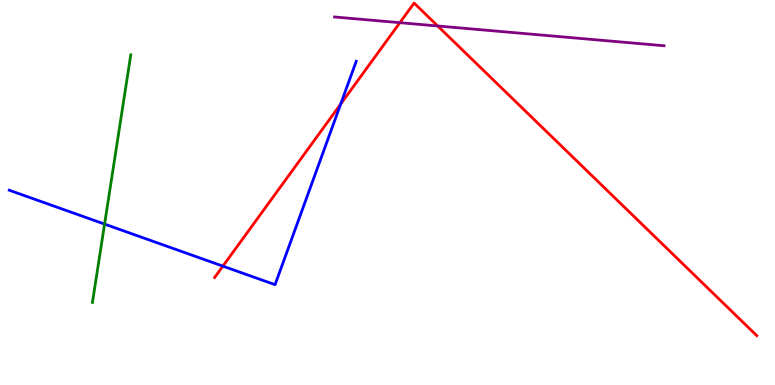[{'lines': ['blue', 'red'], 'intersections': [{'x': 2.88, 'y': 3.09}, {'x': 4.4, 'y': 7.3}]}, {'lines': ['green', 'red'], 'intersections': []}, {'lines': ['purple', 'red'], 'intersections': [{'x': 5.16, 'y': 9.41}, {'x': 5.65, 'y': 9.33}]}, {'lines': ['blue', 'green'], 'intersections': [{'x': 1.35, 'y': 4.18}]}, {'lines': ['blue', 'purple'], 'intersections': []}, {'lines': ['green', 'purple'], 'intersections': []}]